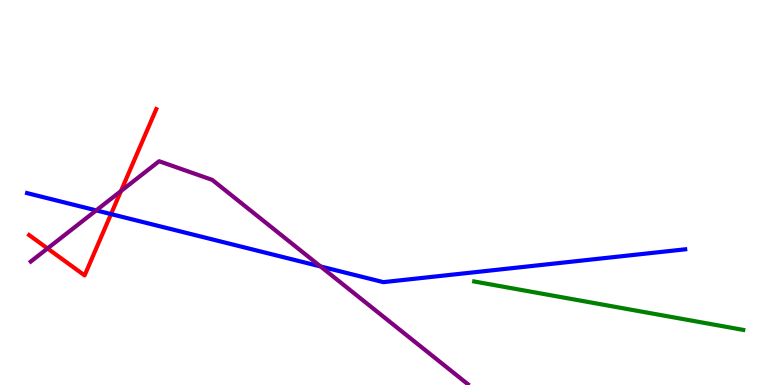[{'lines': ['blue', 'red'], 'intersections': [{'x': 1.43, 'y': 4.44}]}, {'lines': ['green', 'red'], 'intersections': []}, {'lines': ['purple', 'red'], 'intersections': [{'x': 0.613, 'y': 3.55}, {'x': 1.56, 'y': 5.04}]}, {'lines': ['blue', 'green'], 'intersections': []}, {'lines': ['blue', 'purple'], 'intersections': [{'x': 1.24, 'y': 4.54}, {'x': 4.14, 'y': 3.08}]}, {'lines': ['green', 'purple'], 'intersections': []}]